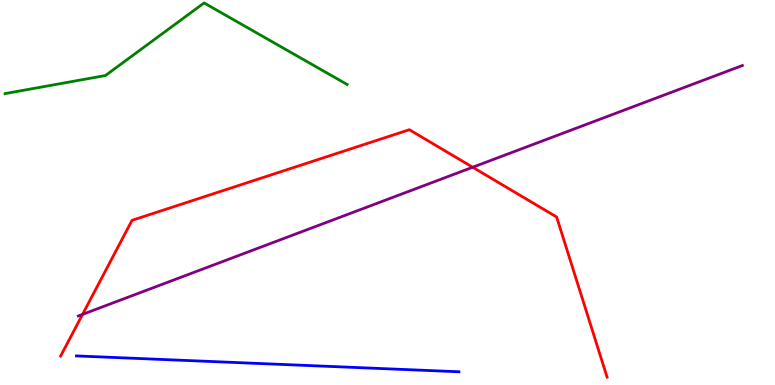[{'lines': ['blue', 'red'], 'intersections': []}, {'lines': ['green', 'red'], 'intersections': []}, {'lines': ['purple', 'red'], 'intersections': [{'x': 1.07, 'y': 1.83}, {'x': 6.1, 'y': 5.66}]}, {'lines': ['blue', 'green'], 'intersections': []}, {'lines': ['blue', 'purple'], 'intersections': []}, {'lines': ['green', 'purple'], 'intersections': []}]